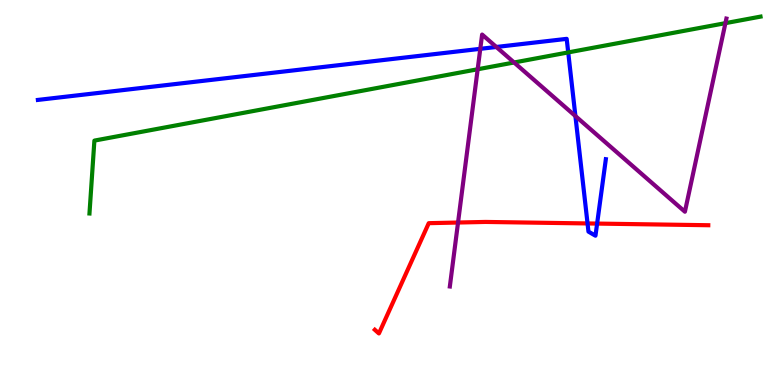[{'lines': ['blue', 'red'], 'intersections': [{'x': 7.58, 'y': 4.2}, {'x': 7.7, 'y': 4.19}]}, {'lines': ['green', 'red'], 'intersections': []}, {'lines': ['purple', 'red'], 'intersections': [{'x': 5.91, 'y': 4.22}]}, {'lines': ['blue', 'green'], 'intersections': [{'x': 7.33, 'y': 8.64}]}, {'lines': ['blue', 'purple'], 'intersections': [{'x': 6.2, 'y': 8.73}, {'x': 6.4, 'y': 8.78}, {'x': 7.42, 'y': 6.99}]}, {'lines': ['green', 'purple'], 'intersections': [{'x': 6.16, 'y': 8.2}, {'x': 6.63, 'y': 8.38}, {'x': 9.36, 'y': 9.4}]}]